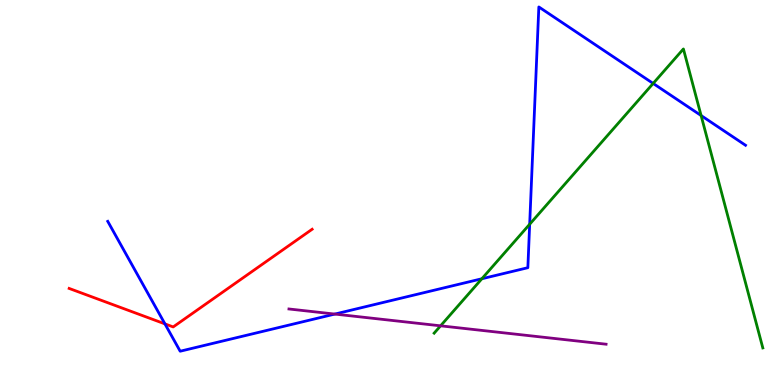[{'lines': ['blue', 'red'], 'intersections': [{'x': 2.13, 'y': 1.59}]}, {'lines': ['green', 'red'], 'intersections': []}, {'lines': ['purple', 'red'], 'intersections': []}, {'lines': ['blue', 'green'], 'intersections': [{'x': 6.22, 'y': 2.76}, {'x': 6.83, 'y': 4.18}, {'x': 8.43, 'y': 7.83}, {'x': 9.05, 'y': 7.0}]}, {'lines': ['blue', 'purple'], 'intersections': [{'x': 4.32, 'y': 1.84}]}, {'lines': ['green', 'purple'], 'intersections': [{'x': 5.68, 'y': 1.54}]}]